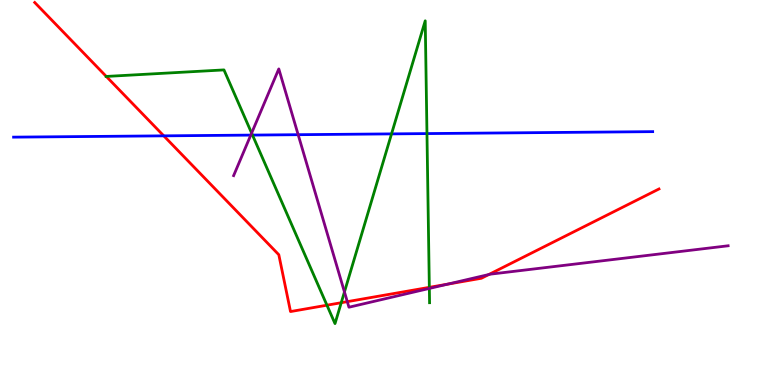[{'lines': ['blue', 'red'], 'intersections': [{'x': 2.11, 'y': 6.47}]}, {'lines': ['green', 'red'], 'intersections': [{'x': 1.37, 'y': 8.01}, {'x': 4.22, 'y': 2.07}, {'x': 4.4, 'y': 2.14}, {'x': 5.54, 'y': 2.54}]}, {'lines': ['purple', 'red'], 'intersections': [{'x': 4.48, 'y': 2.16}, {'x': 5.78, 'y': 2.62}, {'x': 6.31, 'y': 2.87}]}, {'lines': ['blue', 'green'], 'intersections': [{'x': 3.26, 'y': 6.49}, {'x': 5.05, 'y': 6.52}, {'x': 5.51, 'y': 6.53}]}, {'lines': ['blue', 'purple'], 'intersections': [{'x': 3.24, 'y': 6.49}, {'x': 3.85, 'y': 6.5}]}, {'lines': ['green', 'purple'], 'intersections': [{'x': 3.25, 'y': 6.54}, {'x': 4.44, 'y': 2.42}, {'x': 5.54, 'y': 2.51}]}]